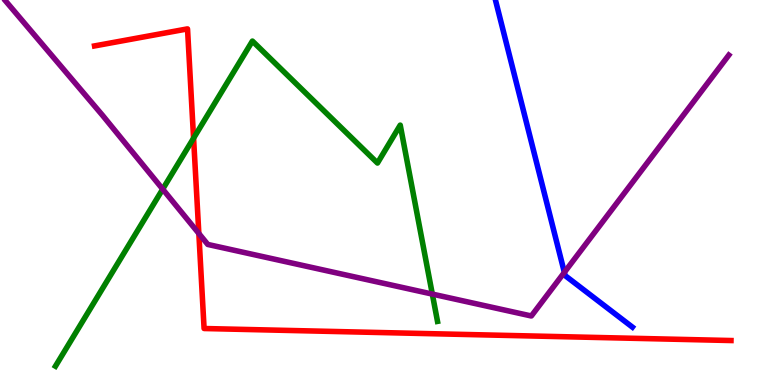[{'lines': ['blue', 'red'], 'intersections': []}, {'lines': ['green', 'red'], 'intersections': [{'x': 2.5, 'y': 6.41}]}, {'lines': ['purple', 'red'], 'intersections': [{'x': 2.57, 'y': 3.94}]}, {'lines': ['blue', 'green'], 'intersections': []}, {'lines': ['blue', 'purple'], 'intersections': [{'x': 7.28, 'y': 2.93}]}, {'lines': ['green', 'purple'], 'intersections': [{'x': 2.1, 'y': 5.09}, {'x': 5.58, 'y': 2.36}]}]